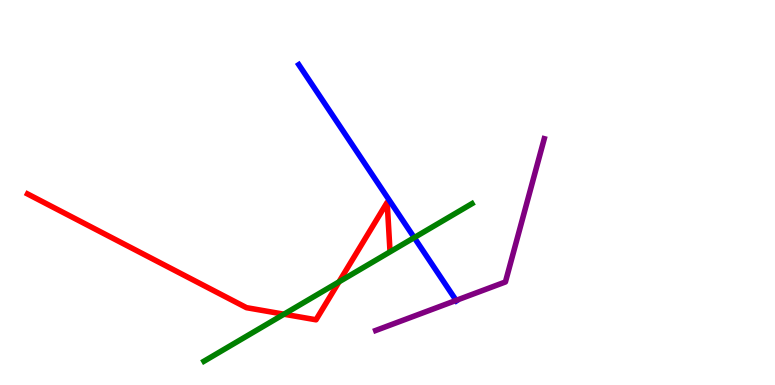[{'lines': ['blue', 'red'], 'intersections': []}, {'lines': ['green', 'red'], 'intersections': [{'x': 3.66, 'y': 1.84}, {'x': 4.37, 'y': 2.68}]}, {'lines': ['purple', 'red'], 'intersections': []}, {'lines': ['blue', 'green'], 'intersections': [{'x': 5.34, 'y': 3.83}]}, {'lines': ['blue', 'purple'], 'intersections': [{'x': 5.89, 'y': 2.2}]}, {'lines': ['green', 'purple'], 'intersections': []}]